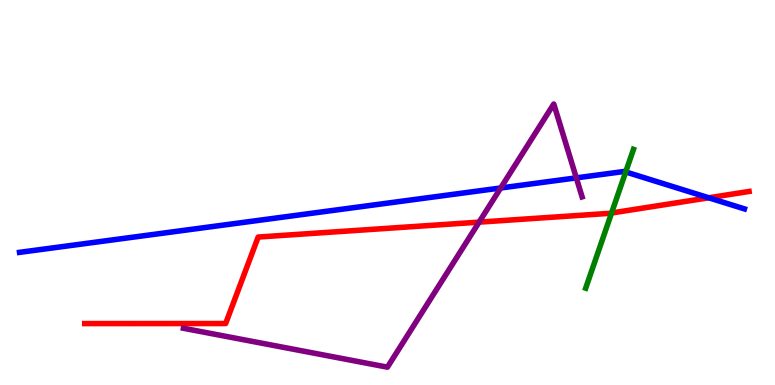[{'lines': ['blue', 'red'], 'intersections': [{'x': 9.15, 'y': 4.86}]}, {'lines': ['green', 'red'], 'intersections': [{'x': 7.89, 'y': 4.47}]}, {'lines': ['purple', 'red'], 'intersections': [{'x': 6.18, 'y': 4.23}]}, {'lines': ['blue', 'green'], 'intersections': [{'x': 8.07, 'y': 5.53}]}, {'lines': ['blue', 'purple'], 'intersections': [{'x': 6.46, 'y': 5.12}, {'x': 7.44, 'y': 5.38}]}, {'lines': ['green', 'purple'], 'intersections': []}]